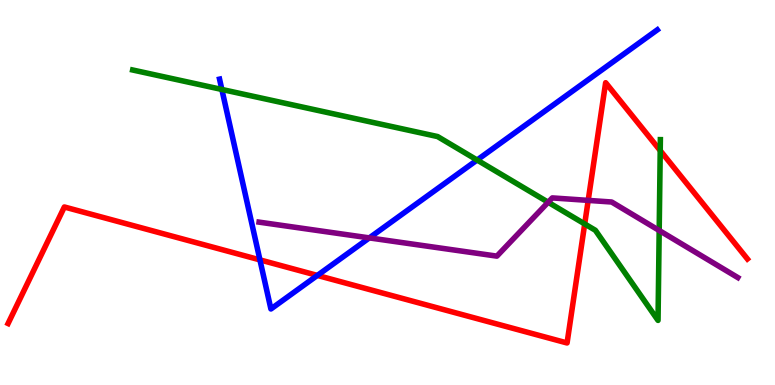[{'lines': ['blue', 'red'], 'intersections': [{'x': 3.35, 'y': 3.25}, {'x': 4.09, 'y': 2.85}]}, {'lines': ['green', 'red'], 'intersections': [{'x': 7.54, 'y': 4.18}, {'x': 8.52, 'y': 6.09}]}, {'lines': ['purple', 'red'], 'intersections': [{'x': 7.59, 'y': 4.8}]}, {'lines': ['blue', 'green'], 'intersections': [{'x': 2.86, 'y': 7.68}, {'x': 6.16, 'y': 5.84}]}, {'lines': ['blue', 'purple'], 'intersections': [{'x': 4.77, 'y': 3.82}]}, {'lines': ['green', 'purple'], 'intersections': [{'x': 7.07, 'y': 4.75}, {'x': 8.51, 'y': 4.01}]}]